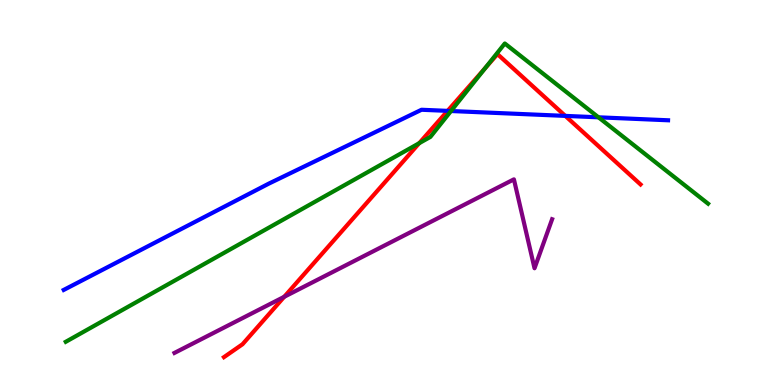[{'lines': ['blue', 'red'], 'intersections': [{'x': 5.78, 'y': 7.12}, {'x': 7.29, 'y': 6.99}]}, {'lines': ['green', 'red'], 'intersections': [{'x': 5.41, 'y': 6.28}, {'x': 6.26, 'y': 8.23}]}, {'lines': ['purple', 'red'], 'intersections': [{'x': 3.67, 'y': 2.29}]}, {'lines': ['blue', 'green'], 'intersections': [{'x': 5.82, 'y': 7.12}, {'x': 7.72, 'y': 6.95}]}, {'lines': ['blue', 'purple'], 'intersections': []}, {'lines': ['green', 'purple'], 'intersections': []}]